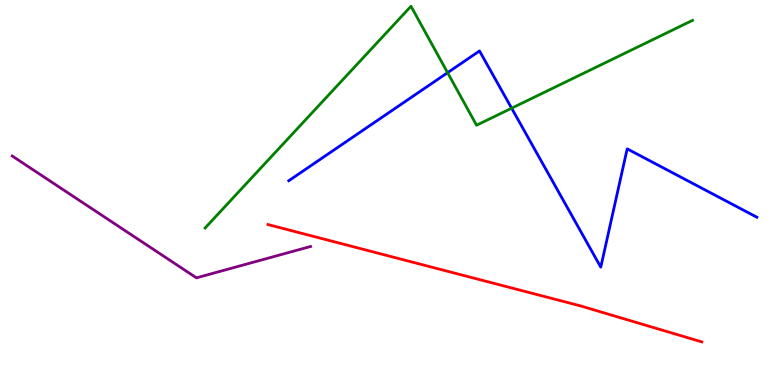[{'lines': ['blue', 'red'], 'intersections': []}, {'lines': ['green', 'red'], 'intersections': []}, {'lines': ['purple', 'red'], 'intersections': []}, {'lines': ['blue', 'green'], 'intersections': [{'x': 5.78, 'y': 8.11}, {'x': 6.6, 'y': 7.19}]}, {'lines': ['blue', 'purple'], 'intersections': []}, {'lines': ['green', 'purple'], 'intersections': []}]